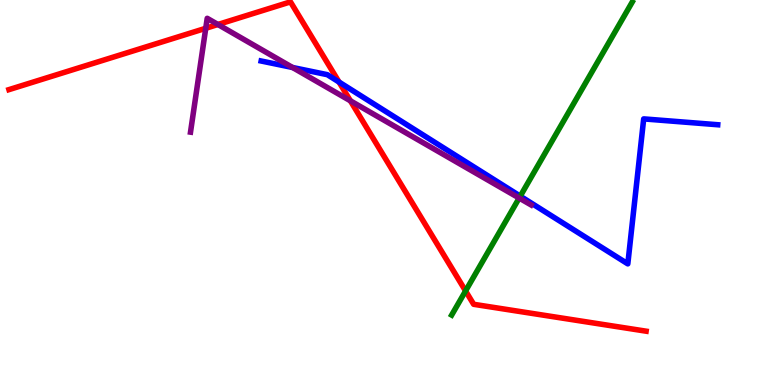[{'lines': ['blue', 'red'], 'intersections': [{'x': 4.37, 'y': 7.87}]}, {'lines': ['green', 'red'], 'intersections': [{'x': 6.01, 'y': 2.44}]}, {'lines': ['purple', 'red'], 'intersections': [{'x': 2.65, 'y': 9.27}, {'x': 2.81, 'y': 9.36}, {'x': 4.52, 'y': 7.38}]}, {'lines': ['blue', 'green'], 'intersections': [{'x': 6.71, 'y': 4.91}]}, {'lines': ['blue', 'purple'], 'intersections': [{'x': 3.78, 'y': 8.25}]}, {'lines': ['green', 'purple'], 'intersections': [{'x': 6.7, 'y': 4.86}]}]